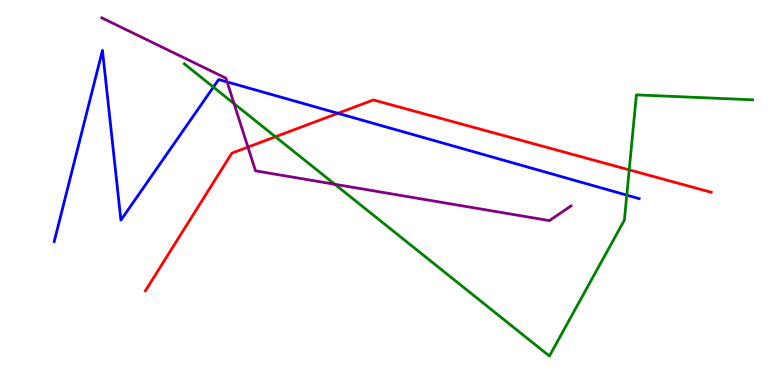[{'lines': ['blue', 'red'], 'intersections': [{'x': 4.36, 'y': 7.06}]}, {'lines': ['green', 'red'], 'intersections': [{'x': 3.55, 'y': 6.45}, {'x': 8.12, 'y': 5.59}]}, {'lines': ['purple', 'red'], 'intersections': [{'x': 3.2, 'y': 6.18}]}, {'lines': ['blue', 'green'], 'intersections': [{'x': 2.75, 'y': 7.74}, {'x': 8.09, 'y': 4.93}]}, {'lines': ['blue', 'purple'], 'intersections': [{'x': 2.93, 'y': 7.87}]}, {'lines': ['green', 'purple'], 'intersections': [{'x': 3.02, 'y': 7.31}, {'x': 4.32, 'y': 5.21}]}]